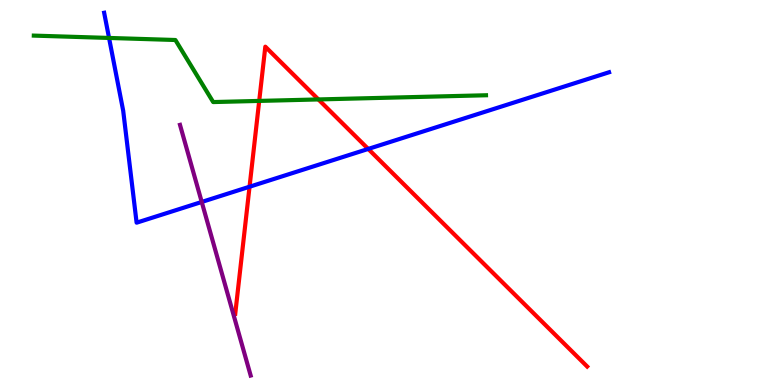[{'lines': ['blue', 'red'], 'intersections': [{'x': 3.22, 'y': 5.15}, {'x': 4.75, 'y': 6.13}]}, {'lines': ['green', 'red'], 'intersections': [{'x': 3.34, 'y': 7.38}, {'x': 4.11, 'y': 7.42}]}, {'lines': ['purple', 'red'], 'intersections': []}, {'lines': ['blue', 'green'], 'intersections': [{'x': 1.41, 'y': 9.01}]}, {'lines': ['blue', 'purple'], 'intersections': [{'x': 2.6, 'y': 4.75}]}, {'lines': ['green', 'purple'], 'intersections': []}]